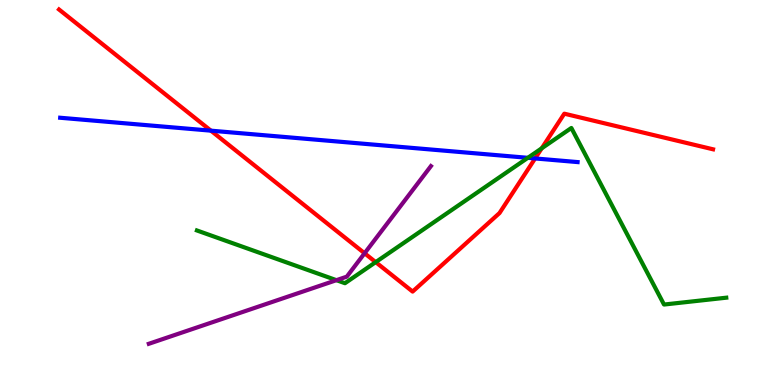[{'lines': ['blue', 'red'], 'intersections': [{'x': 2.72, 'y': 6.61}, {'x': 6.9, 'y': 5.88}]}, {'lines': ['green', 'red'], 'intersections': [{'x': 4.85, 'y': 3.19}, {'x': 6.99, 'y': 6.15}]}, {'lines': ['purple', 'red'], 'intersections': [{'x': 4.7, 'y': 3.42}]}, {'lines': ['blue', 'green'], 'intersections': [{'x': 6.81, 'y': 5.9}]}, {'lines': ['blue', 'purple'], 'intersections': []}, {'lines': ['green', 'purple'], 'intersections': [{'x': 4.34, 'y': 2.72}]}]